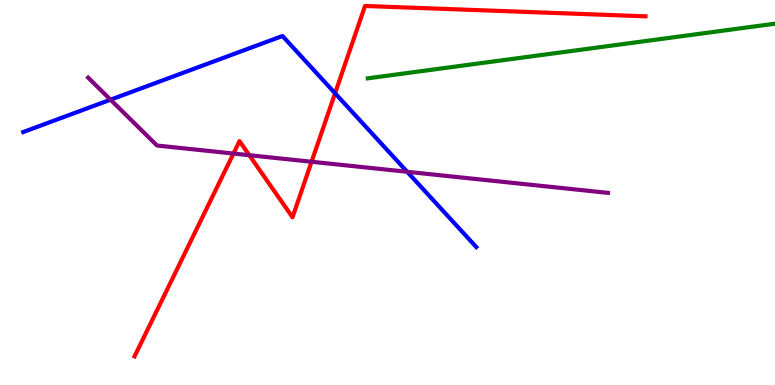[{'lines': ['blue', 'red'], 'intersections': [{'x': 4.32, 'y': 7.58}]}, {'lines': ['green', 'red'], 'intersections': []}, {'lines': ['purple', 'red'], 'intersections': [{'x': 3.01, 'y': 6.01}, {'x': 3.22, 'y': 5.97}, {'x': 4.02, 'y': 5.8}]}, {'lines': ['blue', 'green'], 'intersections': []}, {'lines': ['blue', 'purple'], 'intersections': [{'x': 1.43, 'y': 7.41}, {'x': 5.25, 'y': 5.54}]}, {'lines': ['green', 'purple'], 'intersections': []}]